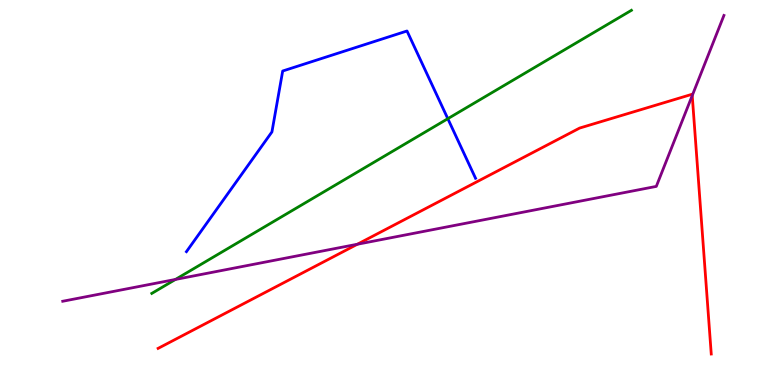[{'lines': ['blue', 'red'], 'intersections': []}, {'lines': ['green', 'red'], 'intersections': []}, {'lines': ['purple', 'red'], 'intersections': [{'x': 4.61, 'y': 3.66}, {'x': 8.93, 'y': 7.52}]}, {'lines': ['blue', 'green'], 'intersections': [{'x': 5.78, 'y': 6.92}]}, {'lines': ['blue', 'purple'], 'intersections': []}, {'lines': ['green', 'purple'], 'intersections': [{'x': 2.26, 'y': 2.74}]}]